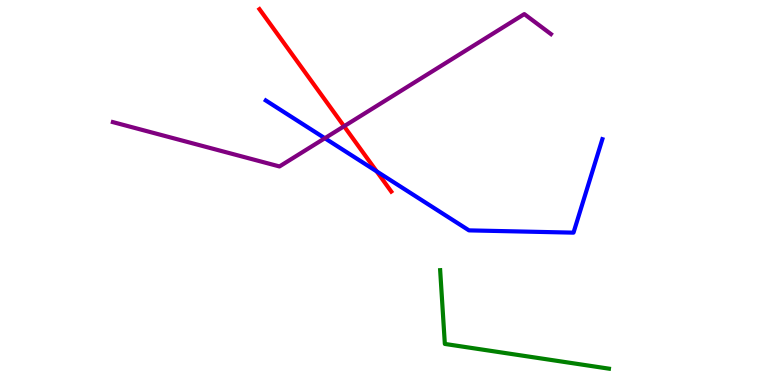[{'lines': ['blue', 'red'], 'intersections': [{'x': 4.86, 'y': 5.55}]}, {'lines': ['green', 'red'], 'intersections': []}, {'lines': ['purple', 'red'], 'intersections': [{'x': 4.44, 'y': 6.72}]}, {'lines': ['blue', 'green'], 'intersections': []}, {'lines': ['blue', 'purple'], 'intersections': [{'x': 4.19, 'y': 6.41}]}, {'lines': ['green', 'purple'], 'intersections': []}]